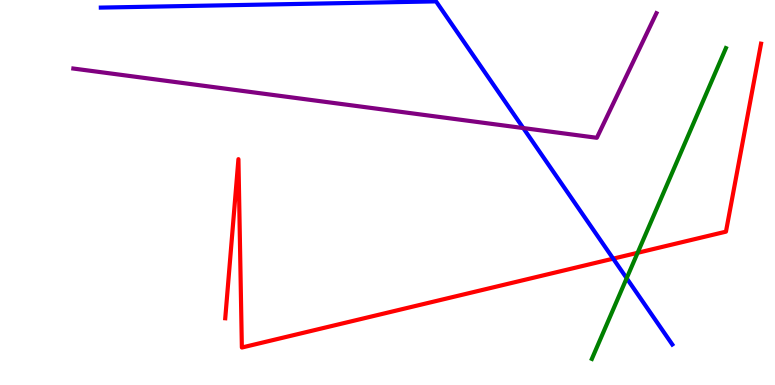[{'lines': ['blue', 'red'], 'intersections': [{'x': 7.91, 'y': 3.28}]}, {'lines': ['green', 'red'], 'intersections': [{'x': 8.23, 'y': 3.43}]}, {'lines': ['purple', 'red'], 'intersections': []}, {'lines': ['blue', 'green'], 'intersections': [{'x': 8.09, 'y': 2.77}]}, {'lines': ['blue', 'purple'], 'intersections': [{'x': 6.75, 'y': 6.67}]}, {'lines': ['green', 'purple'], 'intersections': []}]